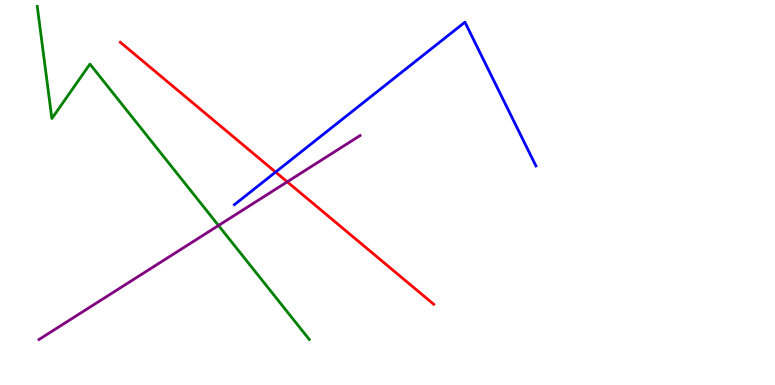[{'lines': ['blue', 'red'], 'intersections': [{'x': 3.56, 'y': 5.53}]}, {'lines': ['green', 'red'], 'intersections': []}, {'lines': ['purple', 'red'], 'intersections': [{'x': 3.71, 'y': 5.28}]}, {'lines': ['blue', 'green'], 'intersections': []}, {'lines': ['blue', 'purple'], 'intersections': []}, {'lines': ['green', 'purple'], 'intersections': [{'x': 2.82, 'y': 4.14}]}]